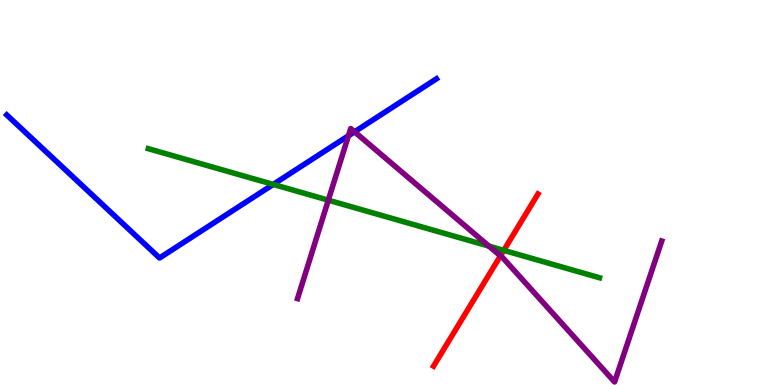[{'lines': ['blue', 'red'], 'intersections': []}, {'lines': ['green', 'red'], 'intersections': [{'x': 6.5, 'y': 3.5}]}, {'lines': ['purple', 'red'], 'intersections': [{'x': 6.46, 'y': 3.35}]}, {'lines': ['blue', 'green'], 'intersections': [{'x': 3.53, 'y': 5.21}]}, {'lines': ['blue', 'purple'], 'intersections': [{'x': 4.5, 'y': 6.47}, {'x': 4.57, 'y': 6.58}]}, {'lines': ['green', 'purple'], 'intersections': [{'x': 4.24, 'y': 4.8}, {'x': 6.31, 'y': 3.61}]}]